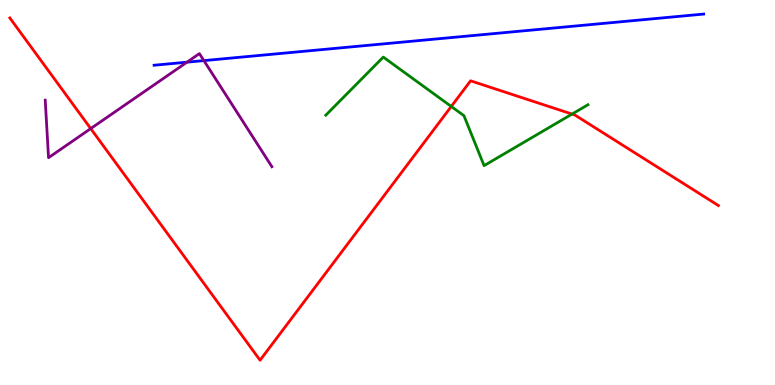[{'lines': ['blue', 'red'], 'intersections': []}, {'lines': ['green', 'red'], 'intersections': [{'x': 5.82, 'y': 7.23}, {'x': 7.38, 'y': 7.04}]}, {'lines': ['purple', 'red'], 'intersections': [{'x': 1.17, 'y': 6.66}]}, {'lines': ['blue', 'green'], 'intersections': []}, {'lines': ['blue', 'purple'], 'intersections': [{'x': 2.41, 'y': 8.39}, {'x': 2.63, 'y': 8.43}]}, {'lines': ['green', 'purple'], 'intersections': []}]